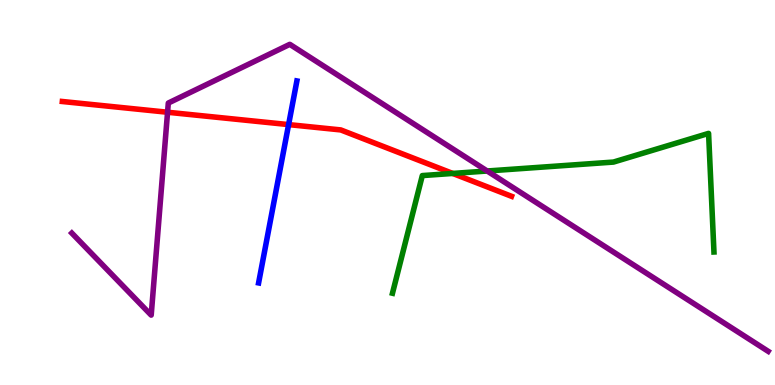[{'lines': ['blue', 'red'], 'intersections': [{'x': 3.72, 'y': 6.76}]}, {'lines': ['green', 'red'], 'intersections': [{'x': 5.84, 'y': 5.5}]}, {'lines': ['purple', 'red'], 'intersections': [{'x': 2.16, 'y': 7.08}]}, {'lines': ['blue', 'green'], 'intersections': []}, {'lines': ['blue', 'purple'], 'intersections': []}, {'lines': ['green', 'purple'], 'intersections': [{'x': 6.29, 'y': 5.56}]}]